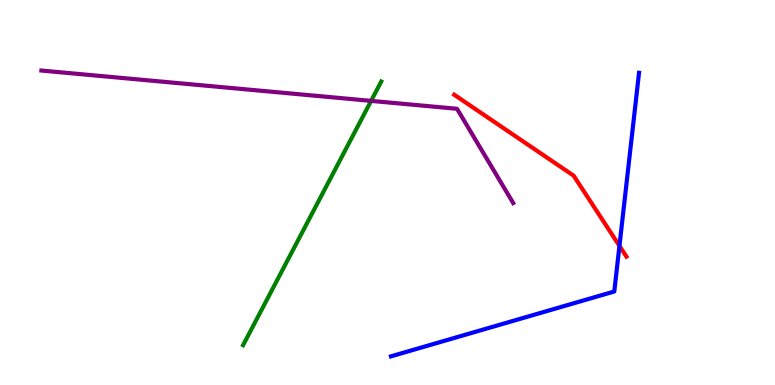[{'lines': ['blue', 'red'], 'intersections': [{'x': 7.99, 'y': 3.61}]}, {'lines': ['green', 'red'], 'intersections': []}, {'lines': ['purple', 'red'], 'intersections': []}, {'lines': ['blue', 'green'], 'intersections': []}, {'lines': ['blue', 'purple'], 'intersections': []}, {'lines': ['green', 'purple'], 'intersections': [{'x': 4.79, 'y': 7.38}]}]